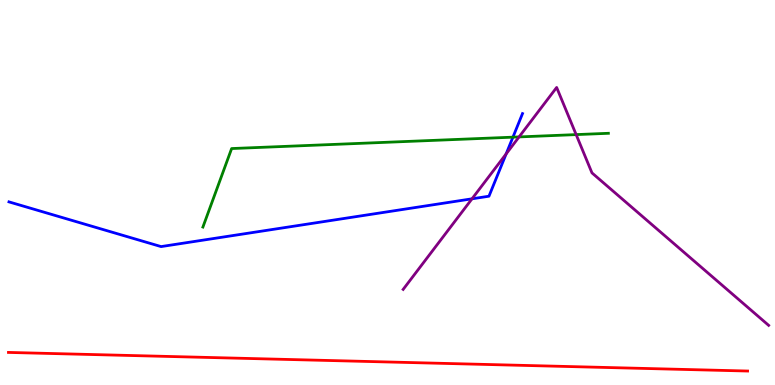[{'lines': ['blue', 'red'], 'intersections': []}, {'lines': ['green', 'red'], 'intersections': []}, {'lines': ['purple', 'red'], 'intersections': []}, {'lines': ['blue', 'green'], 'intersections': [{'x': 6.62, 'y': 6.44}]}, {'lines': ['blue', 'purple'], 'intersections': [{'x': 6.09, 'y': 4.84}, {'x': 6.53, 'y': 6.0}]}, {'lines': ['green', 'purple'], 'intersections': [{'x': 6.7, 'y': 6.44}, {'x': 7.43, 'y': 6.5}]}]